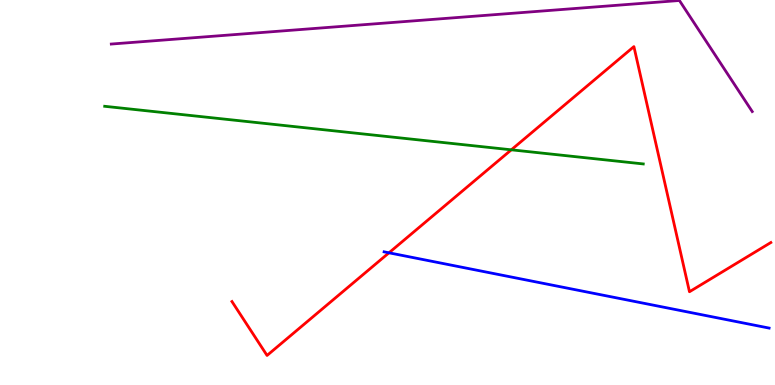[{'lines': ['blue', 'red'], 'intersections': [{'x': 5.02, 'y': 3.43}]}, {'lines': ['green', 'red'], 'intersections': [{'x': 6.6, 'y': 6.11}]}, {'lines': ['purple', 'red'], 'intersections': []}, {'lines': ['blue', 'green'], 'intersections': []}, {'lines': ['blue', 'purple'], 'intersections': []}, {'lines': ['green', 'purple'], 'intersections': []}]